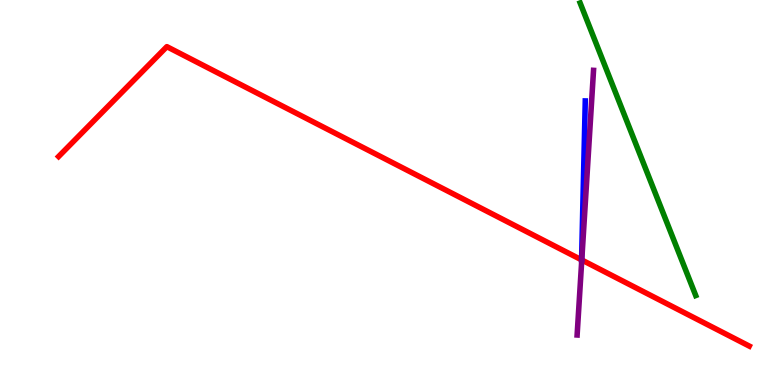[{'lines': ['blue', 'red'], 'intersections': []}, {'lines': ['green', 'red'], 'intersections': []}, {'lines': ['purple', 'red'], 'intersections': [{'x': 7.51, 'y': 3.25}]}, {'lines': ['blue', 'green'], 'intersections': []}, {'lines': ['blue', 'purple'], 'intersections': []}, {'lines': ['green', 'purple'], 'intersections': []}]